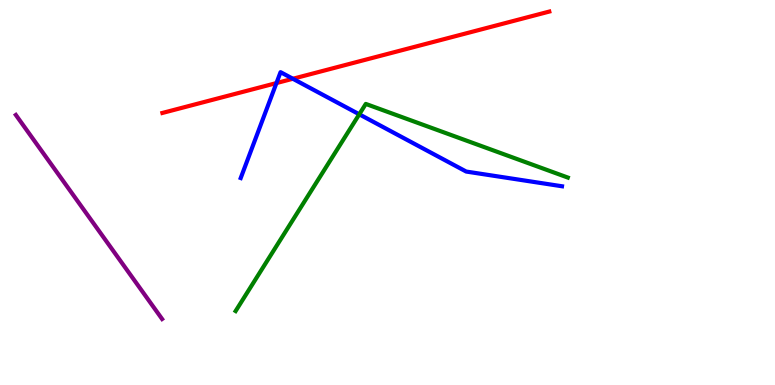[{'lines': ['blue', 'red'], 'intersections': [{'x': 3.57, 'y': 7.84}, {'x': 3.78, 'y': 7.95}]}, {'lines': ['green', 'red'], 'intersections': []}, {'lines': ['purple', 'red'], 'intersections': []}, {'lines': ['blue', 'green'], 'intersections': [{'x': 4.64, 'y': 7.03}]}, {'lines': ['blue', 'purple'], 'intersections': []}, {'lines': ['green', 'purple'], 'intersections': []}]